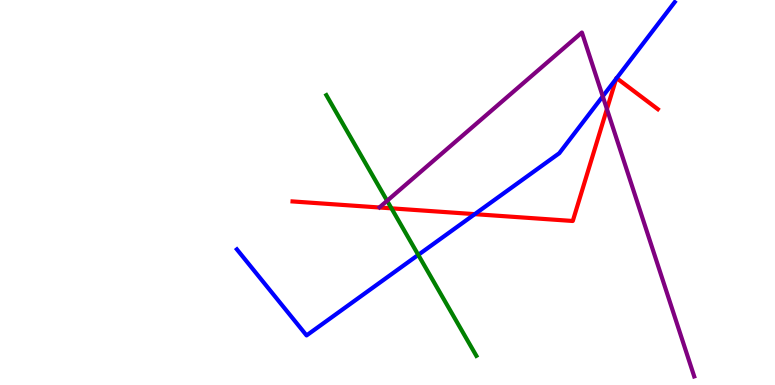[{'lines': ['blue', 'red'], 'intersections': [{'x': 6.13, 'y': 4.44}, {'x': 7.95, 'y': 7.95}, {'x': 7.96, 'y': 7.97}]}, {'lines': ['green', 'red'], 'intersections': [{'x': 5.05, 'y': 4.59}]}, {'lines': ['purple', 'red'], 'intersections': [{'x': 7.83, 'y': 7.17}]}, {'lines': ['blue', 'green'], 'intersections': [{'x': 5.4, 'y': 3.38}]}, {'lines': ['blue', 'purple'], 'intersections': [{'x': 7.78, 'y': 7.5}]}, {'lines': ['green', 'purple'], 'intersections': [{'x': 5.0, 'y': 4.79}]}]